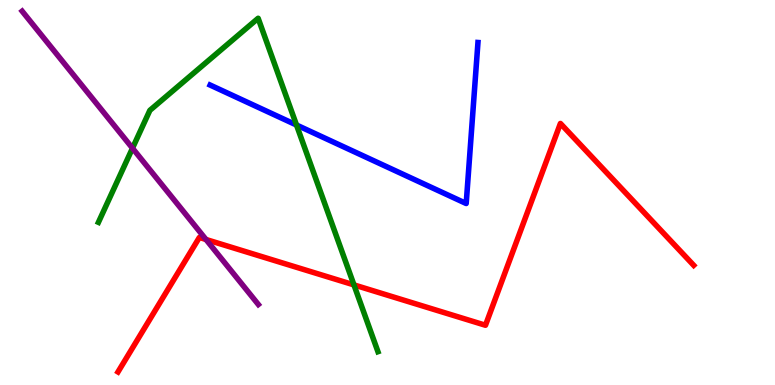[{'lines': ['blue', 'red'], 'intersections': []}, {'lines': ['green', 'red'], 'intersections': [{'x': 4.57, 'y': 2.6}]}, {'lines': ['purple', 'red'], 'intersections': [{'x': 2.66, 'y': 3.78}]}, {'lines': ['blue', 'green'], 'intersections': [{'x': 3.83, 'y': 6.75}]}, {'lines': ['blue', 'purple'], 'intersections': []}, {'lines': ['green', 'purple'], 'intersections': [{'x': 1.71, 'y': 6.15}]}]